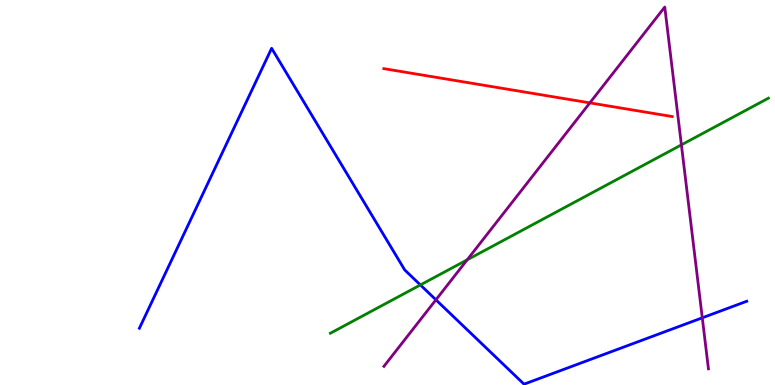[{'lines': ['blue', 'red'], 'intersections': []}, {'lines': ['green', 'red'], 'intersections': []}, {'lines': ['purple', 'red'], 'intersections': [{'x': 7.61, 'y': 7.33}]}, {'lines': ['blue', 'green'], 'intersections': [{'x': 5.42, 'y': 2.6}]}, {'lines': ['blue', 'purple'], 'intersections': [{'x': 5.62, 'y': 2.21}, {'x': 9.06, 'y': 1.75}]}, {'lines': ['green', 'purple'], 'intersections': [{'x': 6.03, 'y': 3.25}, {'x': 8.79, 'y': 6.24}]}]